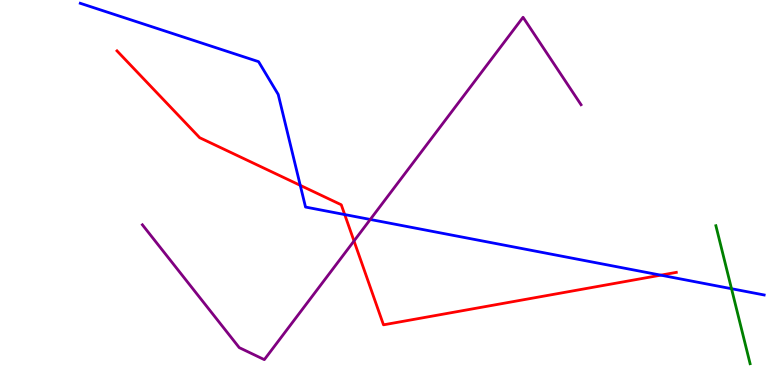[{'lines': ['blue', 'red'], 'intersections': [{'x': 3.87, 'y': 5.19}, {'x': 4.45, 'y': 4.43}, {'x': 8.53, 'y': 2.85}]}, {'lines': ['green', 'red'], 'intersections': []}, {'lines': ['purple', 'red'], 'intersections': [{'x': 4.57, 'y': 3.74}]}, {'lines': ['blue', 'green'], 'intersections': [{'x': 9.44, 'y': 2.5}]}, {'lines': ['blue', 'purple'], 'intersections': [{'x': 4.78, 'y': 4.3}]}, {'lines': ['green', 'purple'], 'intersections': []}]